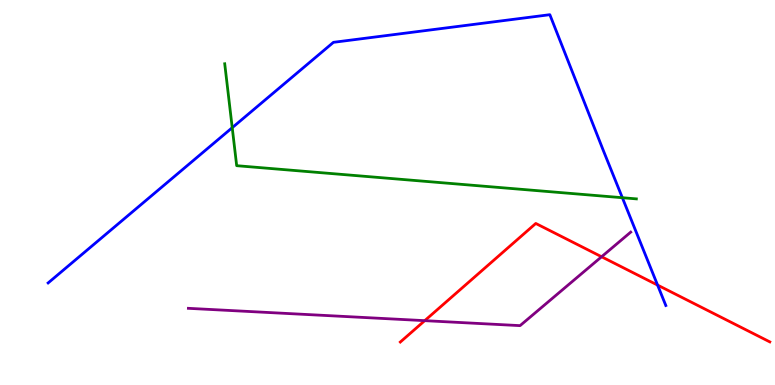[{'lines': ['blue', 'red'], 'intersections': [{'x': 8.48, 'y': 2.59}]}, {'lines': ['green', 'red'], 'intersections': []}, {'lines': ['purple', 'red'], 'intersections': [{'x': 5.48, 'y': 1.67}, {'x': 7.76, 'y': 3.33}]}, {'lines': ['blue', 'green'], 'intersections': [{'x': 3.0, 'y': 6.68}, {'x': 8.03, 'y': 4.86}]}, {'lines': ['blue', 'purple'], 'intersections': []}, {'lines': ['green', 'purple'], 'intersections': []}]